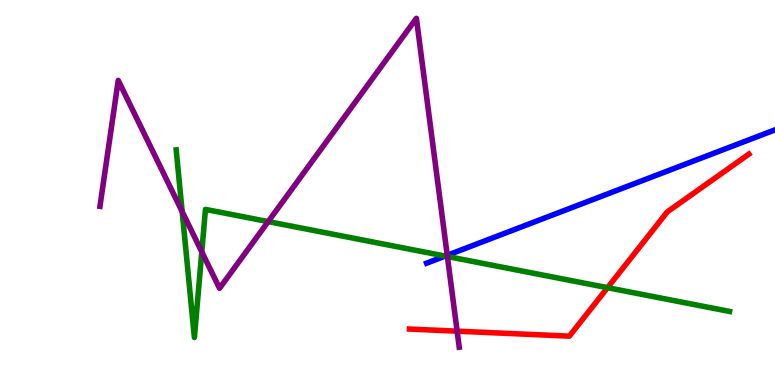[{'lines': ['blue', 'red'], 'intersections': []}, {'lines': ['green', 'red'], 'intersections': [{'x': 7.84, 'y': 2.53}]}, {'lines': ['purple', 'red'], 'intersections': [{'x': 5.9, 'y': 1.4}]}, {'lines': ['blue', 'green'], 'intersections': [{'x': 5.74, 'y': 3.35}]}, {'lines': ['blue', 'purple'], 'intersections': [{'x': 5.77, 'y': 3.37}]}, {'lines': ['green', 'purple'], 'intersections': [{'x': 2.35, 'y': 4.5}, {'x': 2.6, 'y': 3.46}, {'x': 3.46, 'y': 4.24}, {'x': 5.77, 'y': 3.34}]}]